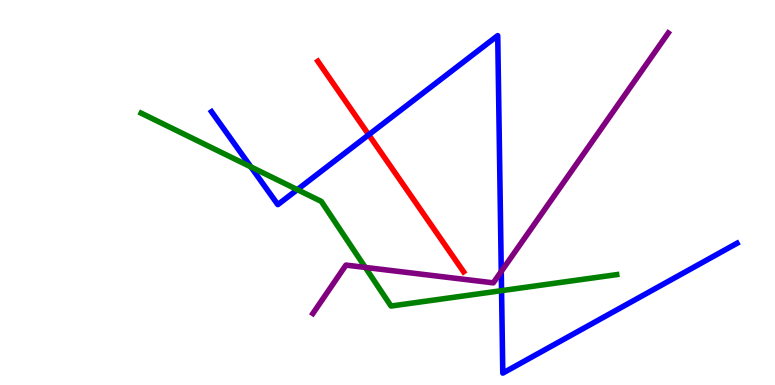[{'lines': ['blue', 'red'], 'intersections': [{'x': 4.76, 'y': 6.5}]}, {'lines': ['green', 'red'], 'intersections': []}, {'lines': ['purple', 'red'], 'intersections': []}, {'lines': ['blue', 'green'], 'intersections': [{'x': 3.24, 'y': 5.66}, {'x': 3.84, 'y': 5.07}, {'x': 6.47, 'y': 2.45}]}, {'lines': ['blue', 'purple'], 'intersections': [{'x': 6.47, 'y': 2.95}]}, {'lines': ['green', 'purple'], 'intersections': [{'x': 4.71, 'y': 3.05}]}]